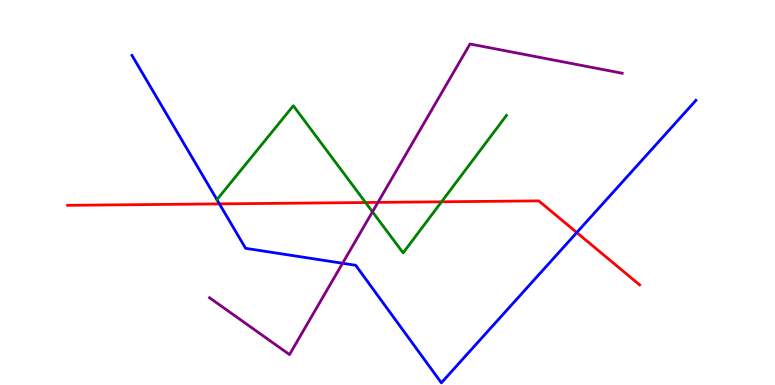[{'lines': ['blue', 'red'], 'intersections': [{'x': 2.83, 'y': 4.7}, {'x': 7.44, 'y': 3.96}]}, {'lines': ['green', 'red'], 'intersections': [{'x': 4.72, 'y': 4.74}, {'x': 5.7, 'y': 4.76}]}, {'lines': ['purple', 'red'], 'intersections': [{'x': 4.88, 'y': 4.74}]}, {'lines': ['blue', 'green'], 'intersections': []}, {'lines': ['blue', 'purple'], 'intersections': [{'x': 4.42, 'y': 3.16}]}, {'lines': ['green', 'purple'], 'intersections': [{'x': 4.81, 'y': 4.5}]}]